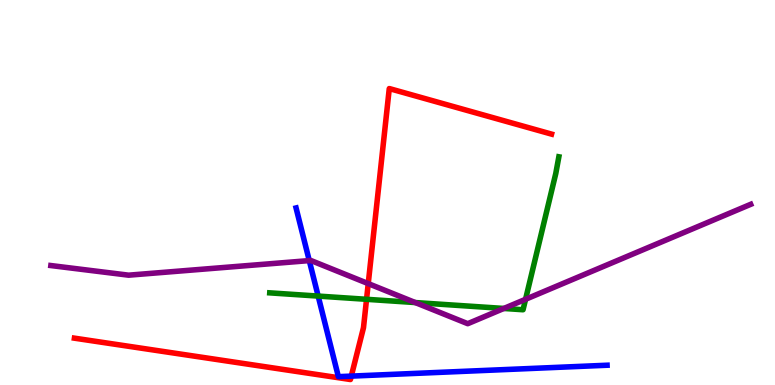[{'lines': ['blue', 'red'], 'intersections': [{'x': 4.53, 'y': 0.231}]}, {'lines': ['green', 'red'], 'intersections': [{'x': 4.73, 'y': 2.23}]}, {'lines': ['purple', 'red'], 'intersections': [{'x': 4.75, 'y': 2.63}]}, {'lines': ['blue', 'green'], 'intersections': [{'x': 4.11, 'y': 2.31}]}, {'lines': ['blue', 'purple'], 'intersections': [{'x': 3.99, 'y': 3.23}]}, {'lines': ['green', 'purple'], 'intersections': [{'x': 5.36, 'y': 2.14}, {'x': 6.5, 'y': 1.99}, {'x': 6.78, 'y': 2.23}]}]